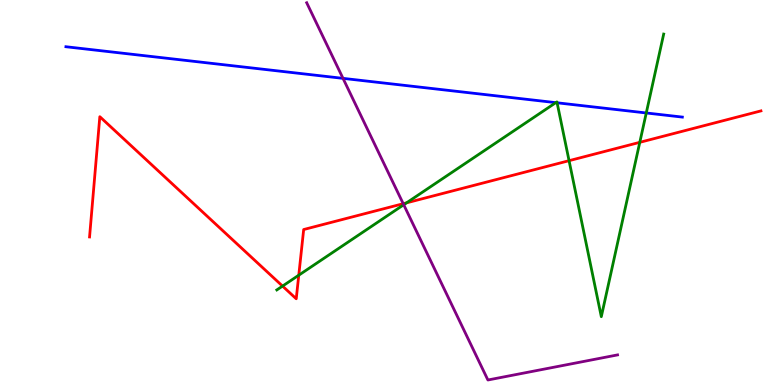[{'lines': ['blue', 'red'], 'intersections': []}, {'lines': ['green', 'red'], 'intersections': [{'x': 3.65, 'y': 2.57}, {'x': 3.86, 'y': 2.85}, {'x': 5.25, 'y': 4.73}, {'x': 7.34, 'y': 5.83}, {'x': 8.26, 'y': 6.3}]}, {'lines': ['purple', 'red'], 'intersections': [{'x': 5.2, 'y': 4.71}]}, {'lines': ['blue', 'green'], 'intersections': [{'x': 7.17, 'y': 7.33}, {'x': 7.19, 'y': 7.33}, {'x': 8.34, 'y': 7.07}]}, {'lines': ['blue', 'purple'], 'intersections': [{'x': 4.43, 'y': 7.96}]}, {'lines': ['green', 'purple'], 'intersections': [{'x': 5.21, 'y': 4.68}]}]